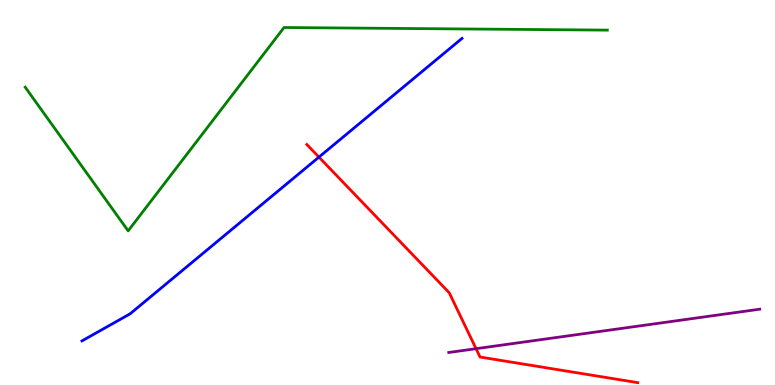[{'lines': ['blue', 'red'], 'intersections': [{'x': 4.12, 'y': 5.92}]}, {'lines': ['green', 'red'], 'intersections': []}, {'lines': ['purple', 'red'], 'intersections': [{'x': 6.14, 'y': 0.943}]}, {'lines': ['blue', 'green'], 'intersections': []}, {'lines': ['blue', 'purple'], 'intersections': []}, {'lines': ['green', 'purple'], 'intersections': []}]